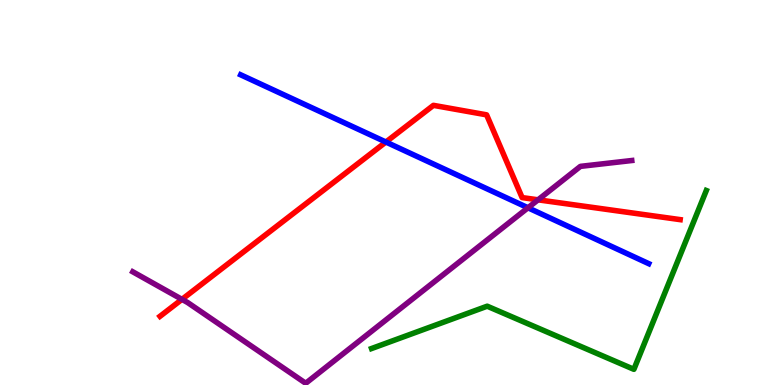[{'lines': ['blue', 'red'], 'intersections': [{'x': 4.98, 'y': 6.31}]}, {'lines': ['green', 'red'], 'intersections': []}, {'lines': ['purple', 'red'], 'intersections': [{'x': 2.35, 'y': 2.22}, {'x': 6.94, 'y': 4.81}]}, {'lines': ['blue', 'green'], 'intersections': []}, {'lines': ['blue', 'purple'], 'intersections': [{'x': 6.81, 'y': 4.6}]}, {'lines': ['green', 'purple'], 'intersections': []}]